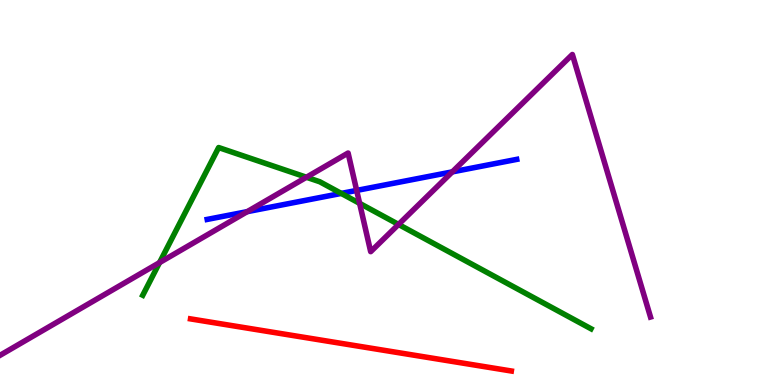[{'lines': ['blue', 'red'], 'intersections': []}, {'lines': ['green', 'red'], 'intersections': []}, {'lines': ['purple', 'red'], 'intersections': []}, {'lines': ['blue', 'green'], 'intersections': [{'x': 4.4, 'y': 4.98}]}, {'lines': ['blue', 'purple'], 'intersections': [{'x': 3.19, 'y': 4.5}, {'x': 4.6, 'y': 5.05}, {'x': 5.84, 'y': 5.54}]}, {'lines': ['green', 'purple'], 'intersections': [{'x': 2.06, 'y': 3.18}, {'x': 3.95, 'y': 5.4}, {'x': 4.64, 'y': 4.72}, {'x': 5.14, 'y': 4.17}]}]